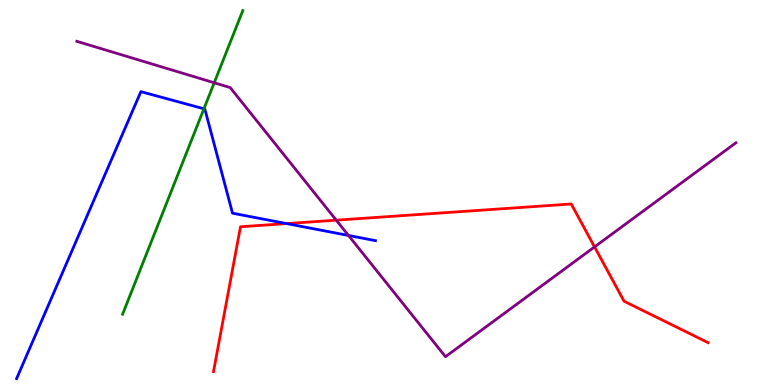[{'lines': ['blue', 'red'], 'intersections': [{'x': 3.7, 'y': 4.19}]}, {'lines': ['green', 'red'], 'intersections': []}, {'lines': ['purple', 'red'], 'intersections': [{'x': 4.34, 'y': 4.28}, {'x': 7.67, 'y': 3.59}]}, {'lines': ['blue', 'green'], 'intersections': [{'x': 2.63, 'y': 7.17}]}, {'lines': ['blue', 'purple'], 'intersections': [{'x': 4.5, 'y': 3.88}]}, {'lines': ['green', 'purple'], 'intersections': [{'x': 2.76, 'y': 7.85}]}]